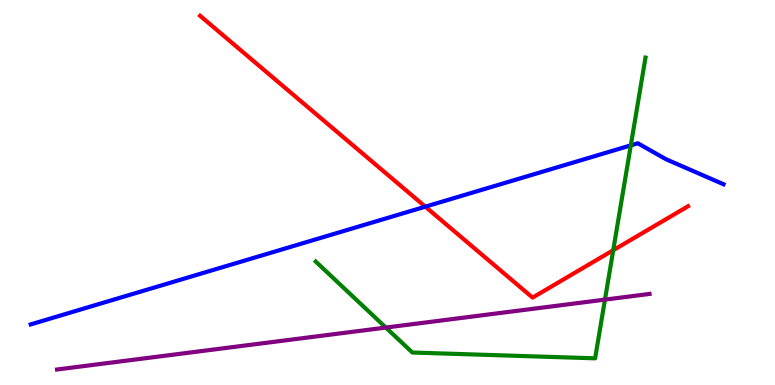[{'lines': ['blue', 'red'], 'intersections': [{'x': 5.49, 'y': 4.63}]}, {'lines': ['green', 'red'], 'intersections': [{'x': 7.91, 'y': 3.5}]}, {'lines': ['purple', 'red'], 'intersections': []}, {'lines': ['blue', 'green'], 'intersections': [{'x': 8.14, 'y': 6.22}]}, {'lines': ['blue', 'purple'], 'intersections': []}, {'lines': ['green', 'purple'], 'intersections': [{'x': 4.98, 'y': 1.49}, {'x': 7.81, 'y': 2.22}]}]